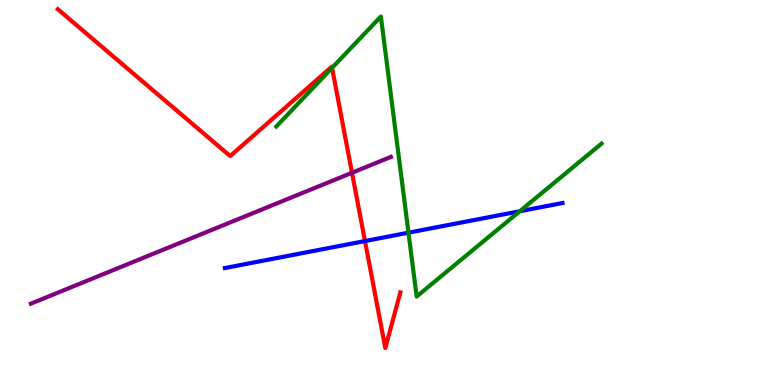[{'lines': ['blue', 'red'], 'intersections': [{'x': 4.71, 'y': 3.74}]}, {'lines': ['green', 'red'], 'intersections': [{'x': 4.28, 'y': 8.24}]}, {'lines': ['purple', 'red'], 'intersections': [{'x': 4.54, 'y': 5.51}]}, {'lines': ['blue', 'green'], 'intersections': [{'x': 5.27, 'y': 3.96}, {'x': 6.71, 'y': 4.51}]}, {'lines': ['blue', 'purple'], 'intersections': []}, {'lines': ['green', 'purple'], 'intersections': []}]